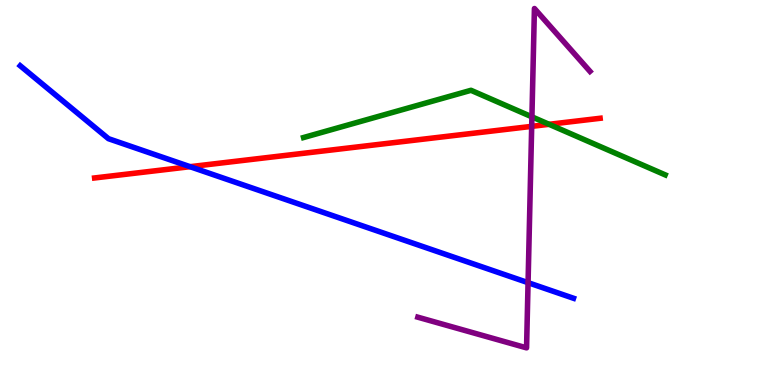[{'lines': ['blue', 'red'], 'intersections': [{'x': 2.45, 'y': 5.67}]}, {'lines': ['green', 'red'], 'intersections': [{'x': 7.08, 'y': 6.77}]}, {'lines': ['purple', 'red'], 'intersections': [{'x': 6.86, 'y': 6.72}]}, {'lines': ['blue', 'green'], 'intersections': []}, {'lines': ['blue', 'purple'], 'intersections': [{'x': 6.81, 'y': 2.66}]}, {'lines': ['green', 'purple'], 'intersections': [{'x': 6.86, 'y': 6.97}]}]